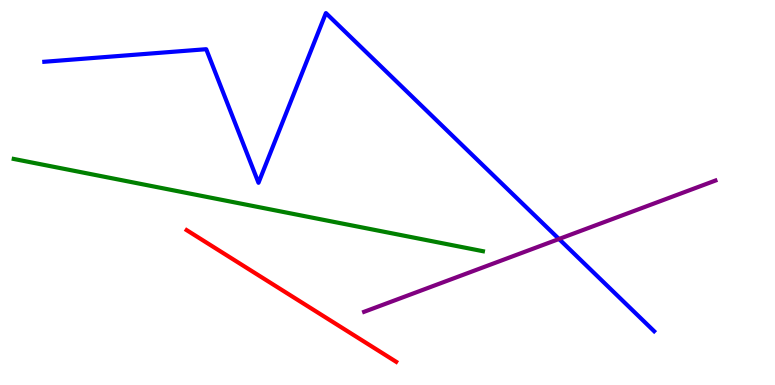[{'lines': ['blue', 'red'], 'intersections': []}, {'lines': ['green', 'red'], 'intersections': []}, {'lines': ['purple', 'red'], 'intersections': []}, {'lines': ['blue', 'green'], 'intersections': []}, {'lines': ['blue', 'purple'], 'intersections': [{'x': 7.21, 'y': 3.79}]}, {'lines': ['green', 'purple'], 'intersections': []}]